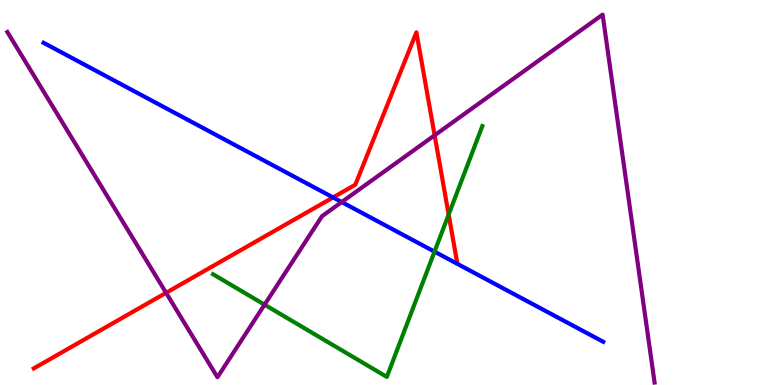[{'lines': ['blue', 'red'], 'intersections': [{'x': 4.3, 'y': 4.87}]}, {'lines': ['green', 'red'], 'intersections': [{'x': 5.79, 'y': 4.43}]}, {'lines': ['purple', 'red'], 'intersections': [{'x': 2.14, 'y': 2.39}, {'x': 5.61, 'y': 6.49}]}, {'lines': ['blue', 'green'], 'intersections': [{'x': 5.61, 'y': 3.46}]}, {'lines': ['blue', 'purple'], 'intersections': [{'x': 4.41, 'y': 4.75}]}, {'lines': ['green', 'purple'], 'intersections': [{'x': 3.41, 'y': 2.09}]}]